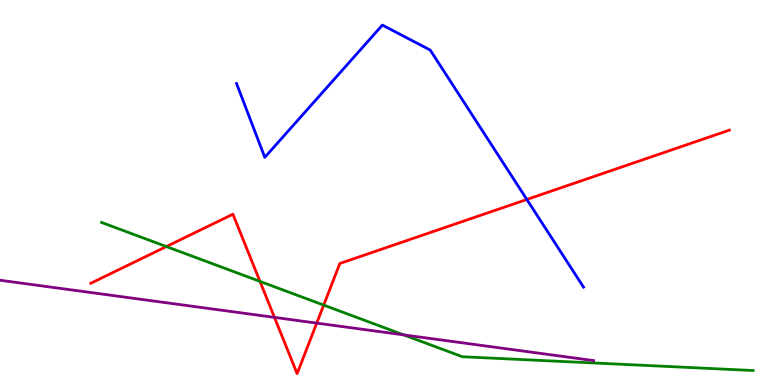[{'lines': ['blue', 'red'], 'intersections': [{'x': 6.8, 'y': 4.82}]}, {'lines': ['green', 'red'], 'intersections': [{'x': 2.15, 'y': 3.6}, {'x': 3.35, 'y': 2.69}, {'x': 4.18, 'y': 2.08}]}, {'lines': ['purple', 'red'], 'intersections': [{'x': 3.54, 'y': 1.76}, {'x': 4.09, 'y': 1.61}]}, {'lines': ['blue', 'green'], 'intersections': []}, {'lines': ['blue', 'purple'], 'intersections': []}, {'lines': ['green', 'purple'], 'intersections': [{'x': 5.21, 'y': 1.3}]}]